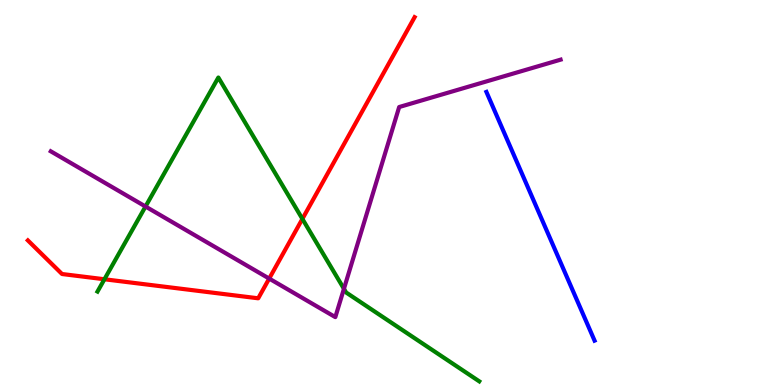[{'lines': ['blue', 'red'], 'intersections': []}, {'lines': ['green', 'red'], 'intersections': [{'x': 1.35, 'y': 2.75}, {'x': 3.9, 'y': 4.31}]}, {'lines': ['purple', 'red'], 'intersections': [{'x': 3.47, 'y': 2.76}]}, {'lines': ['blue', 'green'], 'intersections': []}, {'lines': ['blue', 'purple'], 'intersections': []}, {'lines': ['green', 'purple'], 'intersections': [{'x': 1.88, 'y': 4.64}, {'x': 4.44, 'y': 2.5}]}]